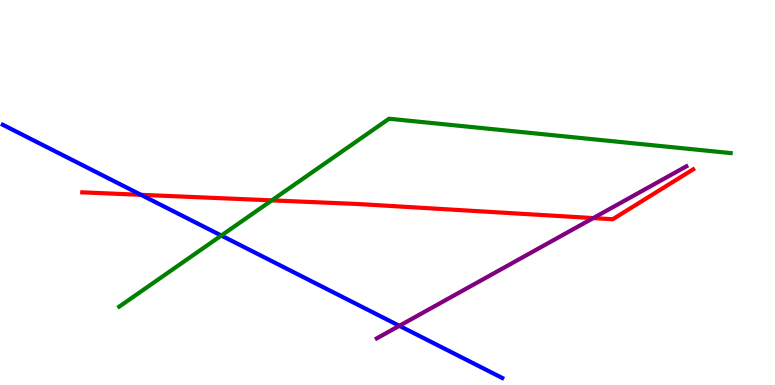[{'lines': ['blue', 'red'], 'intersections': [{'x': 1.82, 'y': 4.94}]}, {'lines': ['green', 'red'], 'intersections': [{'x': 3.51, 'y': 4.8}]}, {'lines': ['purple', 'red'], 'intersections': [{'x': 7.65, 'y': 4.34}]}, {'lines': ['blue', 'green'], 'intersections': [{'x': 2.86, 'y': 3.88}]}, {'lines': ['blue', 'purple'], 'intersections': [{'x': 5.15, 'y': 1.54}]}, {'lines': ['green', 'purple'], 'intersections': []}]